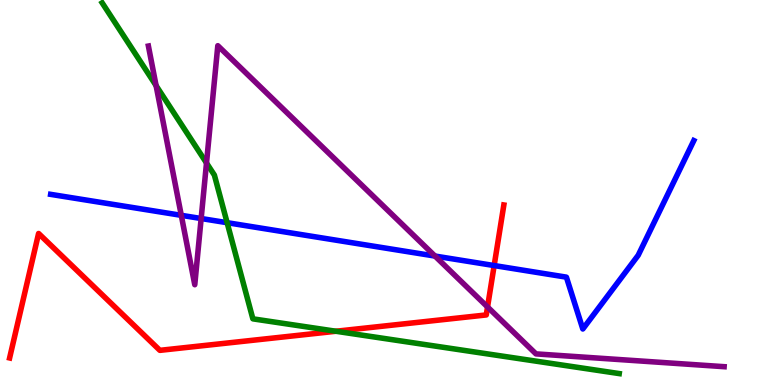[{'lines': ['blue', 'red'], 'intersections': [{'x': 6.38, 'y': 3.1}]}, {'lines': ['green', 'red'], 'intersections': [{'x': 4.33, 'y': 1.4}]}, {'lines': ['purple', 'red'], 'intersections': [{'x': 6.29, 'y': 2.03}]}, {'lines': ['blue', 'green'], 'intersections': [{'x': 2.93, 'y': 4.22}]}, {'lines': ['blue', 'purple'], 'intersections': [{'x': 2.34, 'y': 4.41}, {'x': 2.6, 'y': 4.32}, {'x': 5.61, 'y': 3.35}]}, {'lines': ['green', 'purple'], 'intersections': [{'x': 2.01, 'y': 7.78}, {'x': 2.66, 'y': 5.77}]}]